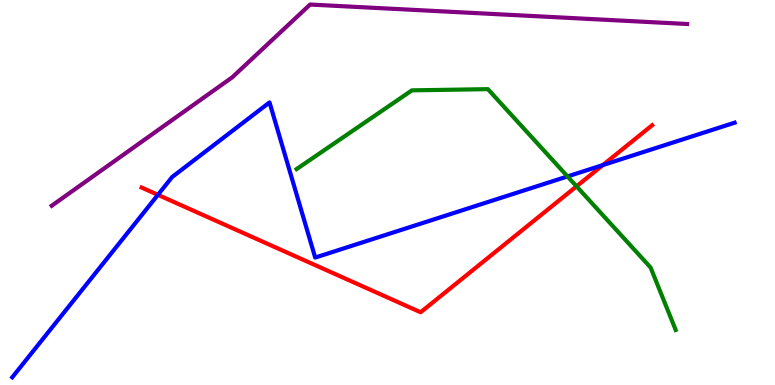[{'lines': ['blue', 'red'], 'intersections': [{'x': 2.04, 'y': 4.94}, {'x': 7.78, 'y': 5.71}]}, {'lines': ['green', 'red'], 'intersections': [{'x': 7.44, 'y': 5.16}]}, {'lines': ['purple', 'red'], 'intersections': []}, {'lines': ['blue', 'green'], 'intersections': [{'x': 7.32, 'y': 5.42}]}, {'lines': ['blue', 'purple'], 'intersections': []}, {'lines': ['green', 'purple'], 'intersections': []}]